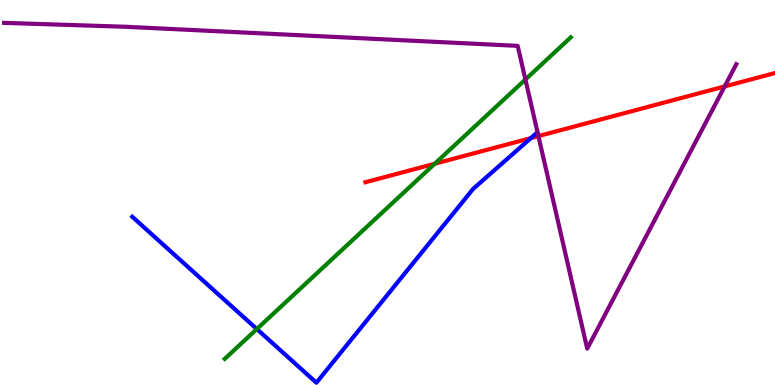[{'lines': ['blue', 'red'], 'intersections': [{'x': 6.85, 'y': 6.41}]}, {'lines': ['green', 'red'], 'intersections': [{'x': 5.61, 'y': 5.75}]}, {'lines': ['purple', 'red'], 'intersections': [{'x': 6.95, 'y': 6.46}, {'x': 9.35, 'y': 7.76}]}, {'lines': ['blue', 'green'], 'intersections': [{'x': 3.31, 'y': 1.45}]}, {'lines': ['blue', 'purple'], 'intersections': []}, {'lines': ['green', 'purple'], 'intersections': [{'x': 6.78, 'y': 7.93}]}]